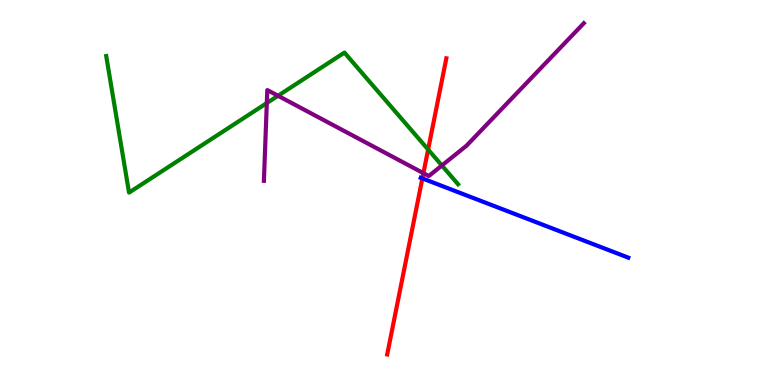[{'lines': ['blue', 'red'], 'intersections': [{'x': 5.45, 'y': 5.37}]}, {'lines': ['green', 'red'], 'intersections': [{'x': 5.52, 'y': 6.12}]}, {'lines': ['purple', 'red'], 'intersections': [{'x': 5.46, 'y': 5.5}]}, {'lines': ['blue', 'green'], 'intersections': []}, {'lines': ['blue', 'purple'], 'intersections': []}, {'lines': ['green', 'purple'], 'intersections': [{'x': 3.44, 'y': 7.32}, {'x': 3.59, 'y': 7.51}, {'x': 5.7, 'y': 5.7}]}]